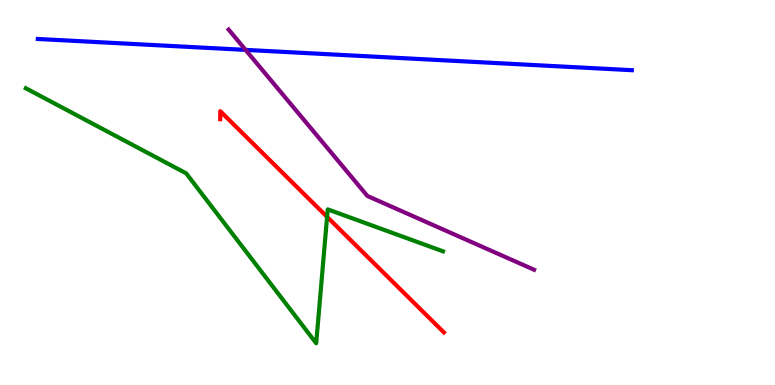[{'lines': ['blue', 'red'], 'intersections': []}, {'lines': ['green', 'red'], 'intersections': [{'x': 4.22, 'y': 4.37}]}, {'lines': ['purple', 'red'], 'intersections': []}, {'lines': ['blue', 'green'], 'intersections': []}, {'lines': ['blue', 'purple'], 'intersections': [{'x': 3.17, 'y': 8.7}]}, {'lines': ['green', 'purple'], 'intersections': []}]